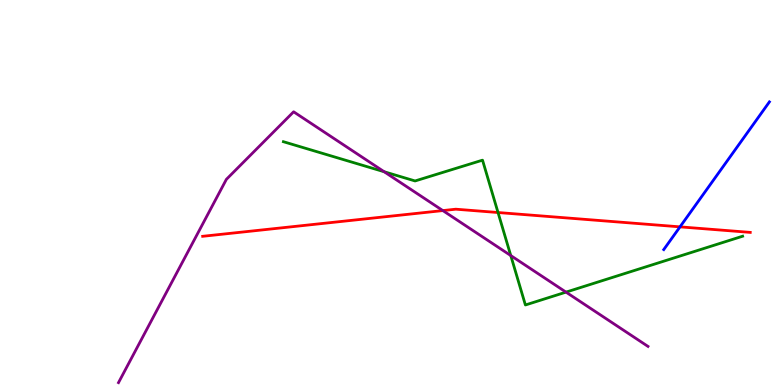[{'lines': ['blue', 'red'], 'intersections': [{'x': 8.77, 'y': 4.11}]}, {'lines': ['green', 'red'], 'intersections': [{'x': 6.43, 'y': 4.48}]}, {'lines': ['purple', 'red'], 'intersections': [{'x': 5.71, 'y': 4.53}]}, {'lines': ['blue', 'green'], 'intersections': []}, {'lines': ['blue', 'purple'], 'intersections': []}, {'lines': ['green', 'purple'], 'intersections': [{'x': 4.96, 'y': 5.54}, {'x': 6.59, 'y': 3.36}, {'x': 7.3, 'y': 2.41}]}]